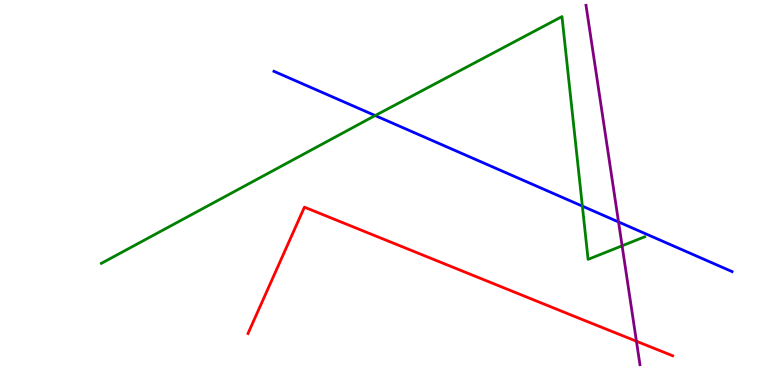[{'lines': ['blue', 'red'], 'intersections': []}, {'lines': ['green', 'red'], 'intersections': []}, {'lines': ['purple', 'red'], 'intersections': [{'x': 8.21, 'y': 1.14}]}, {'lines': ['blue', 'green'], 'intersections': [{'x': 4.84, 'y': 7.0}, {'x': 7.51, 'y': 4.65}]}, {'lines': ['blue', 'purple'], 'intersections': [{'x': 7.98, 'y': 4.24}]}, {'lines': ['green', 'purple'], 'intersections': [{'x': 8.03, 'y': 3.62}]}]